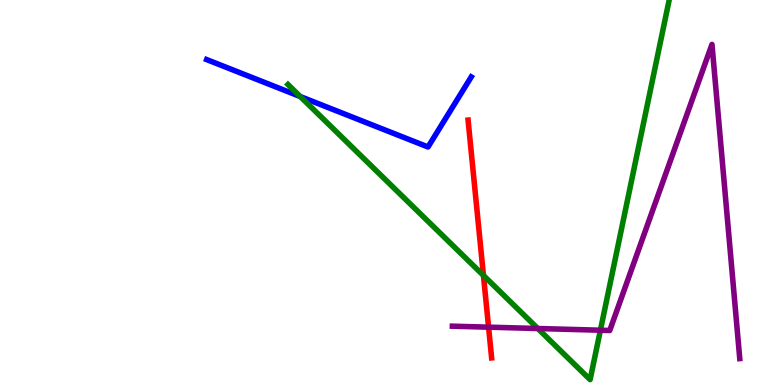[{'lines': ['blue', 'red'], 'intersections': []}, {'lines': ['green', 'red'], 'intersections': [{'x': 6.24, 'y': 2.85}]}, {'lines': ['purple', 'red'], 'intersections': [{'x': 6.3, 'y': 1.5}]}, {'lines': ['blue', 'green'], 'intersections': [{'x': 3.87, 'y': 7.49}]}, {'lines': ['blue', 'purple'], 'intersections': []}, {'lines': ['green', 'purple'], 'intersections': [{'x': 6.94, 'y': 1.47}, {'x': 7.75, 'y': 1.42}]}]